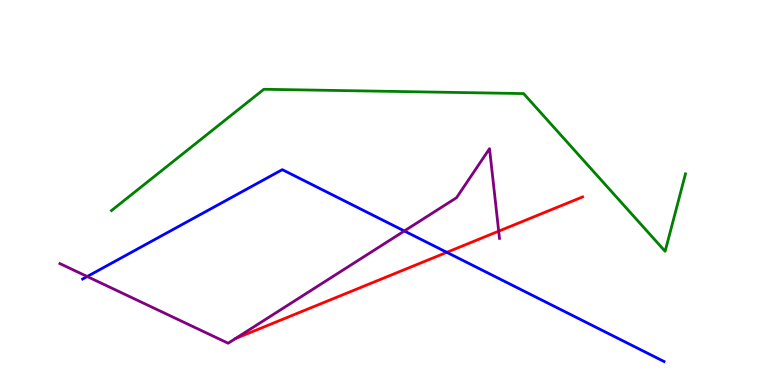[{'lines': ['blue', 'red'], 'intersections': [{'x': 5.77, 'y': 3.45}]}, {'lines': ['green', 'red'], 'intersections': []}, {'lines': ['purple', 'red'], 'intersections': [{'x': 3.04, 'y': 1.21}, {'x': 6.43, 'y': 4.0}]}, {'lines': ['blue', 'green'], 'intersections': []}, {'lines': ['blue', 'purple'], 'intersections': [{'x': 1.13, 'y': 2.82}, {'x': 5.22, 'y': 4.0}]}, {'lines': ['green', 'purple'], 'intersections': []}]